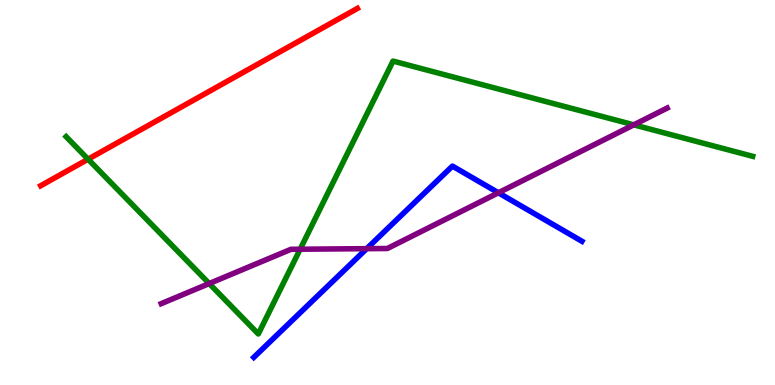[{'lines': ['blue', 'red'], 'intersections': []}, {'lines': ['green', 'red'], 'intersections': [{'x': 1.14, 'y': 5.86}]}, {'lines': ['purple', 'red'], 'intersections': []}, {'lines': ['blue', 'green'], 'intersections': []}, {'lines': ['blue', 'purple'], 'intersections': [{'x': 4.73, 'y': 3.54}, {'x': 6.43, 'y': 4.99}]}, {'lines': ['green', 'purple'], 'intersections': [{'x': 2.7, 'y': 2.64}, {'x': 3.87, 'y': 3.53}, {'x': 8.18, 'y': 6.76}]}]